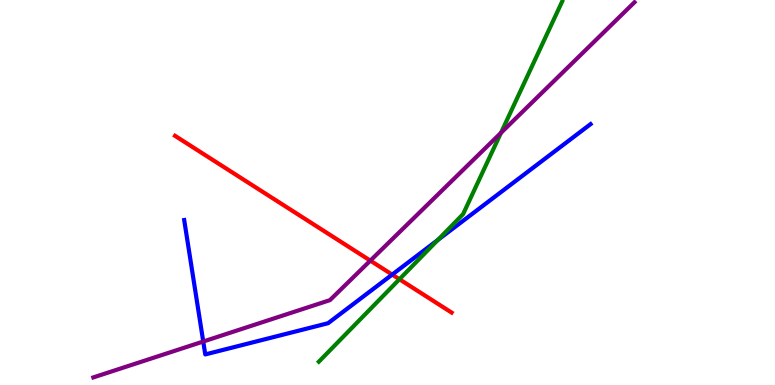[{'lines': ['blue', 'red'], 'intersections': [{'x': 5.06, 'y': 2.87}]}, {'lines': ['green', 'red'], 'intersections': [{'x': 5.15, 'y': 2.75}]}, {'lines': ['purple', 'red'], 'intersections': [{'x': 4.78, 'y': 3.23}]}, {'lines': ['blue', 'green'], 'intersections': [{'x': 5.65, 'y': 3.77}]}, {'lines': ['blue', 'purple'], 'intersections': [{'x': 2.62, 'y': 1.13}]}, {'lines': ['green', 'purple'], 'intersections': [{'x': 6.46, 'y': 6.55}]}]